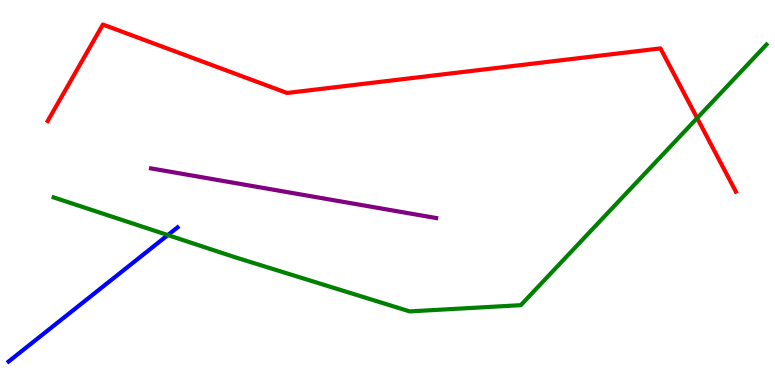[{'lines': ['blue', 'red'], 'intersections': []}, {'lines': ['green', 'red'], 'intersections': [{'x': 9.0, 'y': 6.93}]}, {'lines': ['purple', 'red'], 'intersections': []}, {'lines': ['blue', 'green'], 'intersections': [{'x': 2.17, 'y': 3.89}]}, {'lines': ['blue', 'purple'], 'intersections': []}, {'lines': ['green', 'purple'], 'intersections': []}]